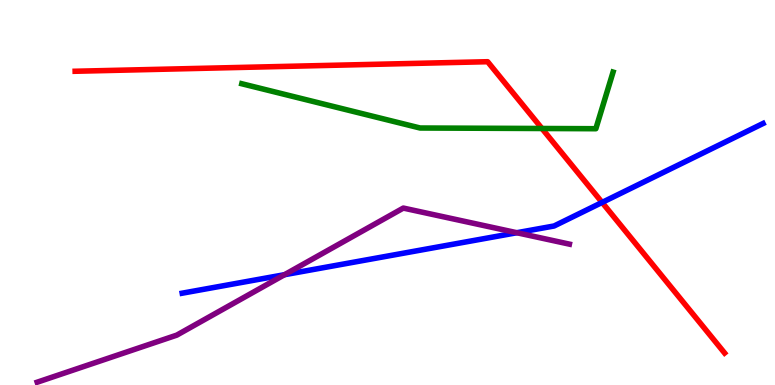[{'lines': ['blue', 'red'], 'intersections': [{'x': 7.77, 'y': 4.74}]}, {'lines': ['green', 'red'], 'intersections': [{'x': 6.99, 'y': 6.66}]}, {'lines': ['purple', 'red'], 'intersections': []}, {'lines': ['blue', 'green'], 'intersections': []}, {'lines': ['blue', 'purple'], 'intersections': [{'x': 3.67, 'y': 2.86}, {'x': 6.67, 'y': 3.96}]}, {'lines': ['green', 'purple'], 'intersections': []}]